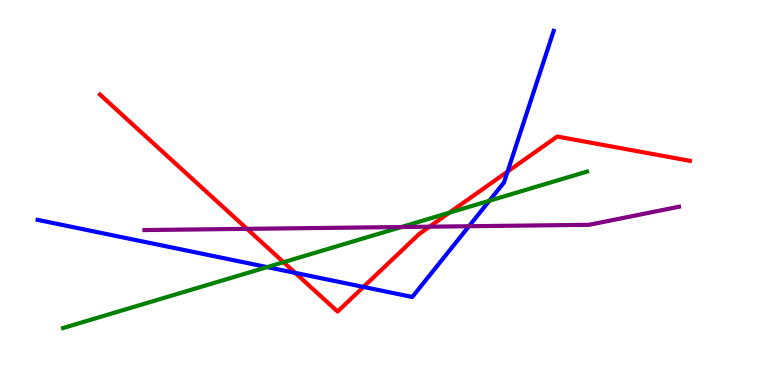[{'lines': ['blue', 'red'], 'intersections': [{'x': 3.81, 'y': 2.91}, {'x': 4.69, 'y': 2.55}, {'x': 6.55, 'y': 5.54}]}, {'lines': ['green', 'red'], 'intersections': [{'x': 3.66, 'y': 3.19}, {'x': 5.8, 'y': 4.47}]}, {'lines': ['purple', 'red'], 'intersections': [{'x': 3.19, 'y': 4.06}, {'x': 5.54, 'y': 4.11}]}, {'lines': ['blue', 'green'], 'intersections': [{'x': 3.45, 'y': 3.06}, {'x': 6.31, 'y': 4.79}]}, {'lines': ['blue', 'purple'], 'intersections': [{'x': 6.05, 'y': 4.12}]}, {'lines': ['green', 'purple'], 'intersections': [{'x': 5.18, 'y': 4.1}]}]